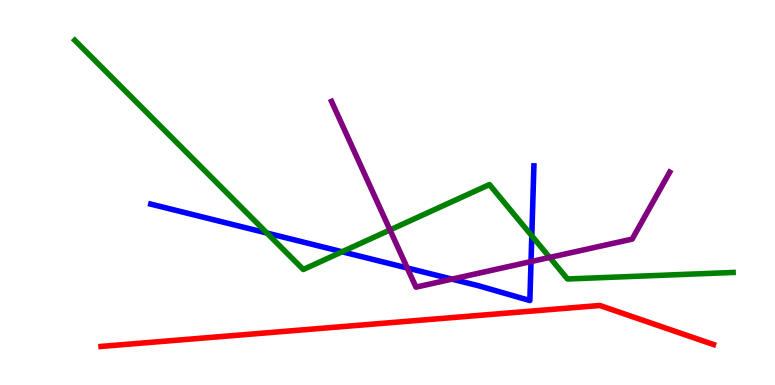[{'lines': ['blue', 'red'], 'intersections': []}, {'lines': ['green', 'red'], 'intersections': []}, {'lines': ['purple', 'red'], 'intersections': []}, {'lines': ['blue', 'green'], 'intersections': [{'x': 3.44, 'y': 3.95}, {'x': 4.41, 'y': 3.46}, {'x': 6.86, 'y': 3.87}]}, {'lines': ['blue', 'purple'], 'intersections': [{'x': 5.26, 'y': 3.04}, {'x': 5.83, 'y': 2.75}, {'x': 6.85, 'y': 3.21}]}, {'lines': ['green', 'purple'], 'intersections': [{'x': 5.03, 'y': 4.03}, {'x': 7.09, 'y': 3.31}]}]